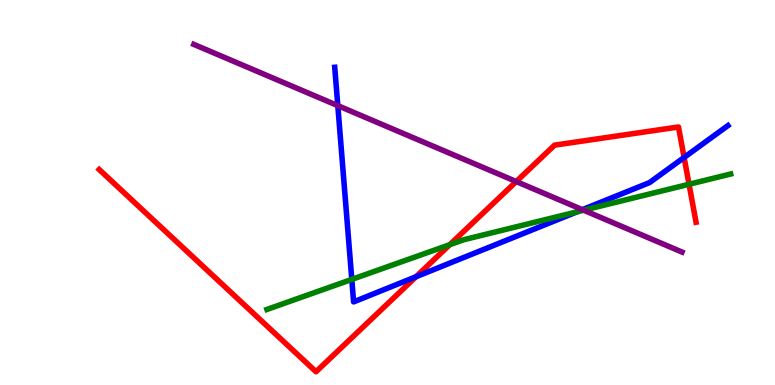[{'lines': ['blue', 'red'], 'intersections': [{'x': 5.37, 'y': 2.81}, {'x': 8.83, 'y': 5.91}]}, {'lines': ['green', 'red'], 'intersections': [{'x': 5.8, 'y': 3.64}, {'x': 8.89, 'y': 5.21}]}, {'lines': ['purple', 'red'], 'intersections': [{'x': 6.66, 'y': 5.28}]}, {'lines': ['blue', 'green'], 'intersections': [{'x': 4.54, 'y': 2.74}, {'x': 7.44, 'y': 4.5}]}, {'lines': ['blue', 'purple'], 'intersections': [{'x': 4.36, 'y': 7.26}, {'x': 7.51, 'y': 4.55}]}, {'lines': ['green', 'purple'], 'intersections': [{'x': 7.53, 'y': 4.54}]}]